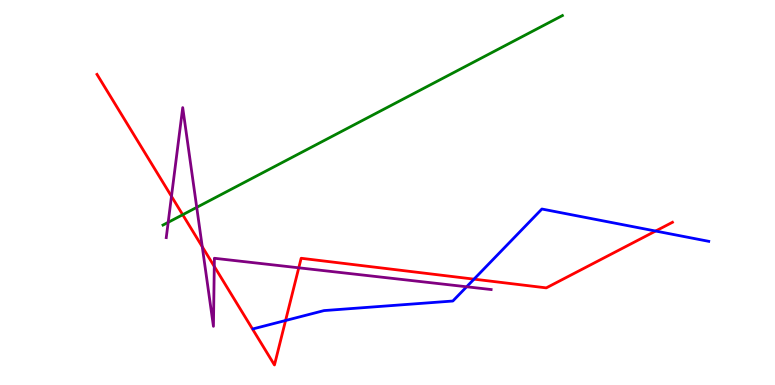[{'lines': ['blue', 'red'], 'intersections': [{'x': 3.68, 'y': 1.68}, {'x': 6.12, 'y': 2.75}, {'x': 8.46, 'y': 4.0}]}, {'lines': ['green', 'red'], 'intersections': [{'x': 2.36, 'y': 4.42}]}, {'lines': ['purple', 'red'], 'intersections': [{'x': 2.21, 'y': 4.9}, {'x': 2.61, 'y': 3.59}, {'x': 2.76, 'y': 3.08}, {'x': 3.86, 'y': 3.04}]}, {'lines': ['blue', 'green'], 'intersections': []}, {'lines': ['blue', 'purple'], 'intersections': [{'x': 6.02, 'y': 2.55}]}, {'lines': ['green', 'purple'], 'intersections': [{'x': 2.17, 'y': 4.22}, {'x': 2.54, 'y': 4.61}]}]